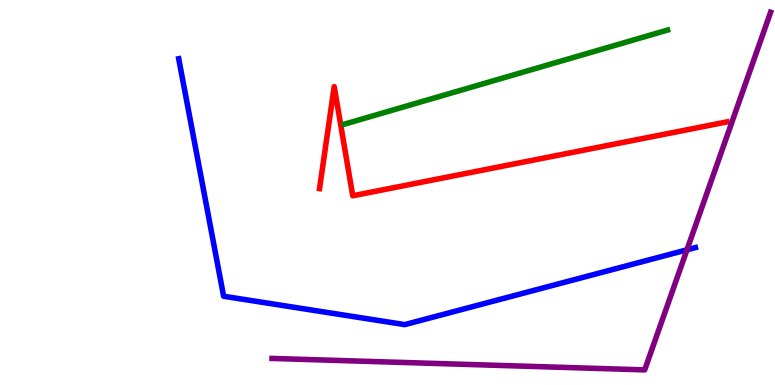[{'lines': ['blue', 'red'], 'intersections': []}, {'lines': ['green', 'red'], 'intersections': []}, {'lines': ['purple', 'red'], 'intersections': []}, {'lines': ['blue', 'green'], 'intersections': []}, {'lines': ['blue', 'purple'], 'intersections': [{'x': 8.86, 'y': 3.51}]}, {'lines': ['green', 'purple'], 'intersections': []}]